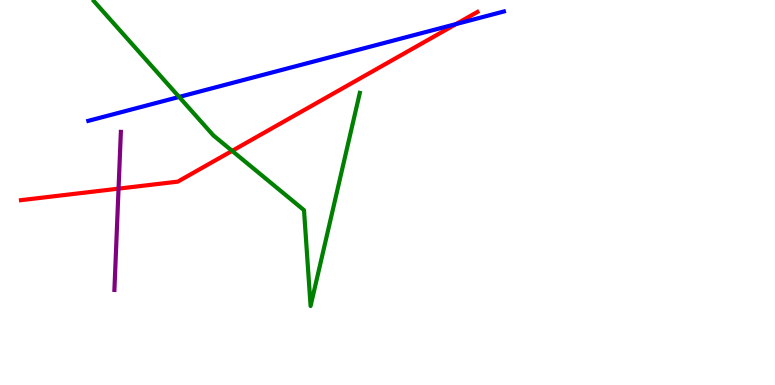[{'lines': ['blue', 'red'], 'intersections': [{'x': 5.88, 'y': 9.38}]}, {'lines': ['green', 'red'], 'intersections': [{'x': 3.0, 'y': 6.08}]}, {'lines': ['purple', 'red'], 'intersections': [{'x': 1.53, 'y': 5.1}]}, {'lines': ['blue', 'green'], 'intersections': [{'x': 2.31, 'y': 7.48}]}, {'lines': ['blue', 'purple'], 'intersections': []}, {'lines': ['green', 'purple'], 'intersections': []}]